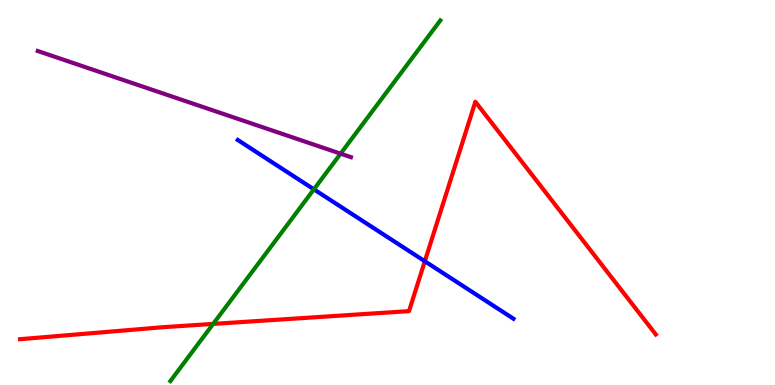[{'lines': ['blue', 'red'], 'intersections': [{'x': 5.48, 'y': 3.21}]}, {'lines': ['green', 'red'], 'intersections': [{'x': 2.75, 'y': 1.59}]}, {'lines': ['purple', 'red'], 'intersections': []}, {'lines': ['blue', 'green'], 'intersections': [{'x': 4.05, 'y': 5.08}]}, {'lines': ['blue', 'purple'], 'intersections': []}, {'lines': ['green', 'purple'], 'intersections': [{'x': 4.39, 'y': 6.01}]}]